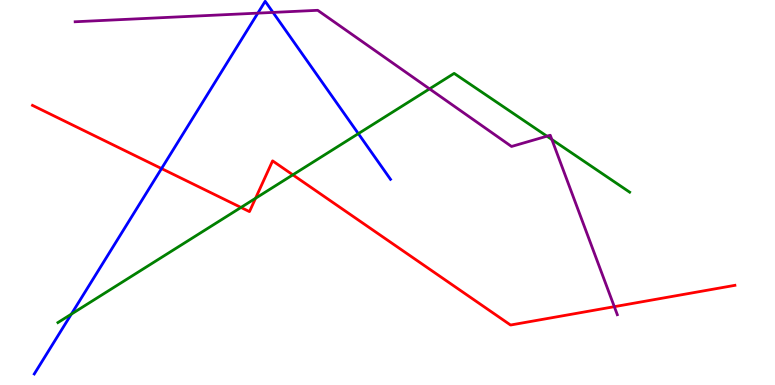[{'lines': ['blue', 'red'], 'intersections': [{'x': 2.08, 'y': 5.62}]}, {'lines': ['green', 'red'], 'intersections': [{'x': 3.11, 'y': 4.61}, {'x': 3.3, 'y': 4.85}, {'x': 3.78, 'y': 5.46}]}, {'lines': ['purple', 'red'], 'intersections': [{'x': 7.93, 'y': 2.03}]}, {'lines': ['blue', 'green'], 'intersections': [{'x': 0.921, 'y': 1.84}, {'x': 4.62, 'y': 6.53}]}, {'lines': ['blue', 'purple'], 'intersections': [{'x': 3.33, 'y': 9.66}, {'x': 3.52, 'y': 9.68}]}, {'lines': ['green', 'purple'], 'intersections': [{'x': 5.54, 'y': 7.69}, {'x': 7.06, 'y': 6.46}, {'x': 7.12, 'y': 6.38}]}]